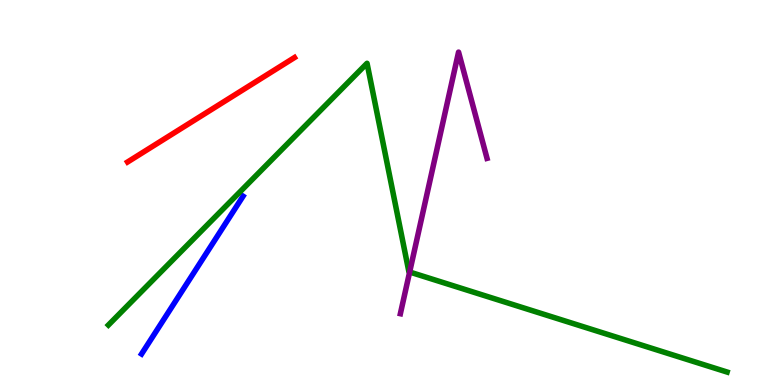[{'lines': ['blue', 'red'], 'intersections': []}, {'lines': ['green', 'red'], 'intersections': []}, {'lines': ['purple', 'red'], 'intersections': []}, {'lines': ['blue', 'green'], 'intersections': []}, {'lines': ['blue', 'purple'], 'intersections': []}, {'lines': ['green', 'purple'], 'intersections': [{'x': 5.29, 'y': 2.93}]}]